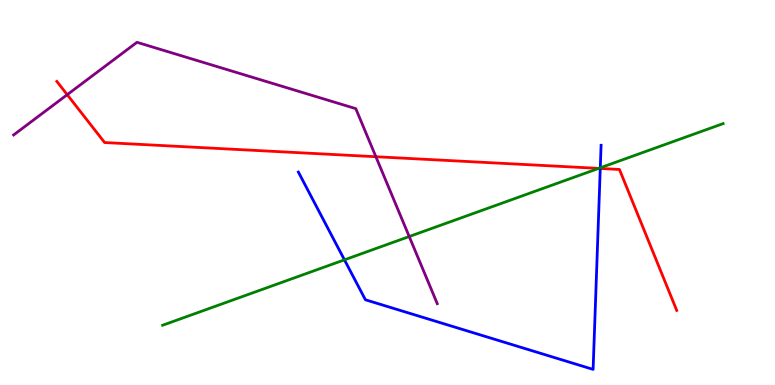[{'lines': ['blue', 'red'], 'intersections': [{'x': 7.75, 'y': 5.62}]}, {'lines': ['green', 'red'], 'intersections': [{'x': 7.72, 'y': 5.63}]}, {'lines': ['purple', 'red'], 'intersections': [{'x': 0.867, 'y': 7.54}, {'x': 4.85, 'y': 5.93}]}, {'lines': ['blue', 'green'], 'intersections': [{'x': 4.44, 'y': 3.25}, {'x': 7.75, 'y': 5.64}]}, {'lines': ['blue', 'purple'], 'intersections': []}, {'lines': ['green', 'purple'], 'intersections': [{'x': 5.28, 'y': 3.86}]}]